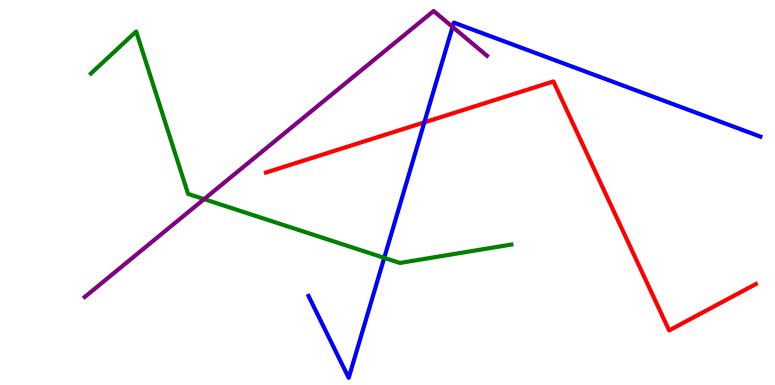[{'lines': ['blue', 'red'], 'intersections': [{'x': 5.48, 'y': 6.82}]}, {'lines': ['green', 'red'], 'intersections': []}, {'lines': ['purple', 'red'], 'intersections': []}, {'lines': ['blue', 'green'], 'intersections': [{'x': 4.96, 'y': 3.3}]}, {'lines': ['blue', 'purple'], 'intersections': [{'x': 5.84, 'y': 9.3}]}, {'lines': ['green', 'purple'], 'intersections': [{'x': 2.63, 'y': 4.83}]}]